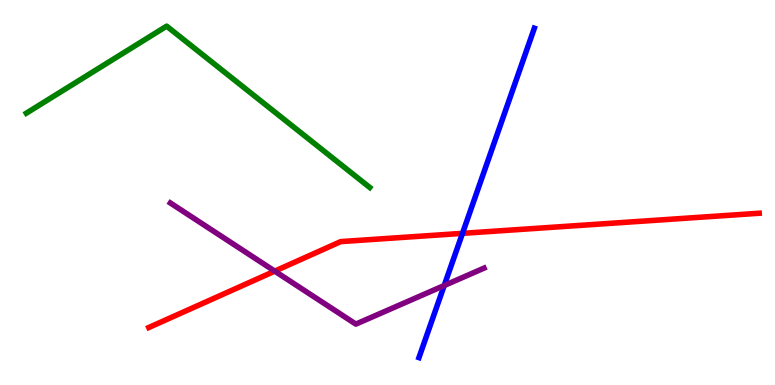[{'lines': ['blue', 'red'], 'intersections': [{'x': 5.97, 'y': 3.94}]}, {'lines': ['green', 'red'], 'intersections': []}, {'lines': ['purple', 'red'], 'intersections': [{'x': 3.55, 'y': 2.96}]}, {'lines': ['blue', 'green'], 'intersections': []}, {'lines': ['blue', 'purple'], 'intersections': [{'x': 5.73, 'y': 2.58}]}, {'lines': ['green', 'purple'], 'intersections': []}]